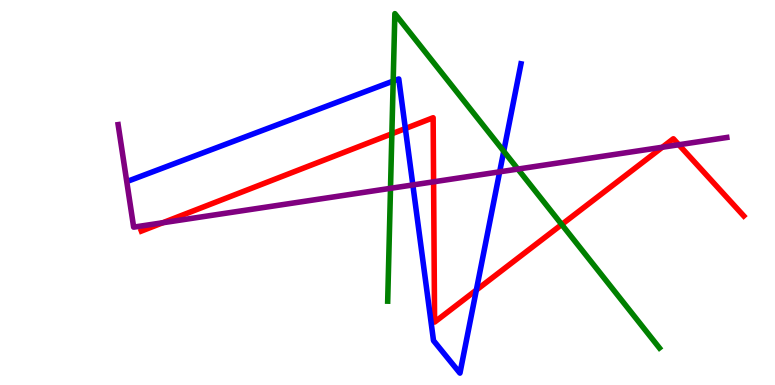[{'lines': ['blue', 'red'], 'intersections': [{'x': 5.23, 'y': 6.66}, {'x': 6.15, 'y': 2.47}]}, {'lines': ['green', 'red'], 'intersections': [{'x': 5.06, 'y': 6.53}, {'x': 7.25, 'y': 4.17}]}, {'lines': ['purple', 'red'], 'intersections': [{'x': 2.1, 'y': 4.21}, {'x': 5.59, 'y': 5.28}, {'x': 8.55, 'y': 6.18}, {'x': 8.76, 'y': 6.24}]}, {'lines': ['blue', 'green'], 'intersections': [{'x': 5.07, 'y': 7.89}, {'x': 6.5, 'y': 6.07}]}, {'lines': ['blue', 'purple'], 'intersections': [{'x': 5.33, 'y': 5.2}, {'x': 6.45, 'y': 5.54}]}, {'lines': ['green', 'purple'], 'intersections': [{'x': 5.04, 'y': 5.11}, {'x': 6.68, 'y': 5.61}]}]